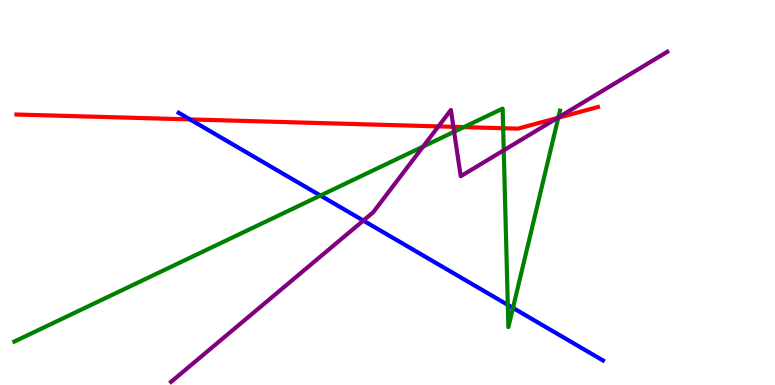[{'lines': ['blue', 'red'], 'intersections': [{'x': 2.45, 'y': 6.9}]}, {'lines': ['green', 'red'], 'intersections': [{'x': 5.99, 'y': 6.7}, {'x': 6.49, 'y': 6.67}, {'x': 7.2, 'y': 6.94}]}, {'lines': ['purple', 'red'], 'intersections': [{'x': 5.66, 'y': 6.72}, {'x': 5.85, 'y': 6.71}, {'x': 7.19, 'y': 6.94}]}, {'lines': ['blue', 'green'], 'intersections': [{'x': 4.13, 'y': 4.92}, {'x': 6.55, 'y': 2.08}, {'x': 6.62, 'y': 2.0}]}, {'lines': ['blue', 'purple'], 'intersections': [{'x': 4.69, 'y': 4.27}]}, {'lines': ['green', 'purple'], 'intersections': [{'x': 5.46, 'y': 6.19}, {'x': 5.86, 'y': 6.58}, {'x': 6.5, 'y': 6.1}, {'x': 7.2, 'y': 6.95}]}]